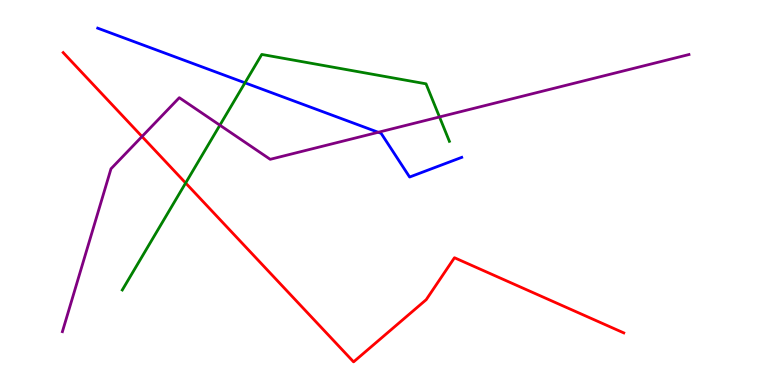[{'lines': ['blue', 'red'], 'intersections': []}, {'lines': ['green', 'red'], 'intersections': [{'x': 2.4, 'y': 5.25}]}, {'lines': ['purple', 'red'], 'intersections': [{'x': 1.83, 'y': 6.45}]}, {'lines': ['blue', 'green'], 'intersections': [{'x': 3.16, 'y': 7.85}]}, {'lines': ['blue', 'purple'], 'intersections': [{'x': 4.88, 'y': 6.56}]}, {'lines': ['green', 'purple'], 'intersections': [{'x': 2.84, 'y': 6.75}, {'x': 5.67, 'y': 6.96}]}]